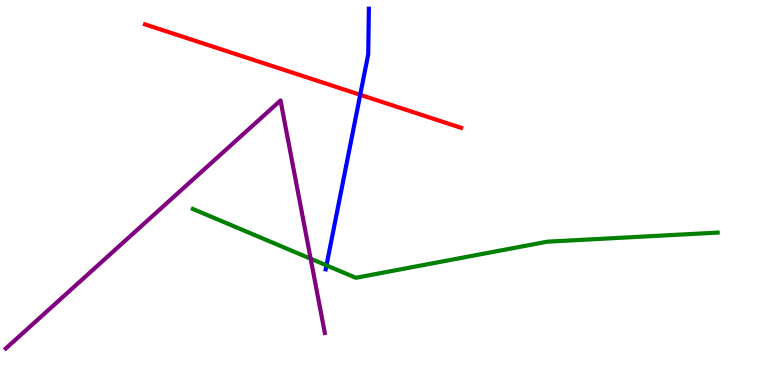[{'lines': ['blue', 'red'], 'intersections': [{'x': 4.65, 'y': 7.54}]}, {'lines': ['green', 'red'], 'intersections': []}, {'lines': ['purple', 'red'], 'intersections': []}, {'lines': ['blue', 'green'], 'intersections': [{'x': 4.21, 'y': 3.11}]}, {'lines': ['blue', 'purple'], 'intersections': []}, {'lines': ['green', 'purple'], 'intersections': [{'x': 4.01, 'y': 3.28}]}]